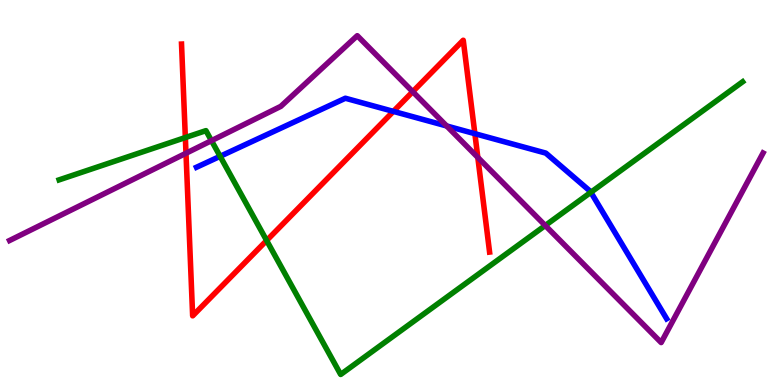[{'lines': ['blue', 'red'], 'intersections': [{'x': 5.08, 'y': 7.11}, {'x': 6.13, 'y': 6.53}]}, {'lines': ['green', 'red'], 'intersections': [{'x': 2.39, 'y': 6.43}, {'x': 3.44, 'y': 3.75}]}, {'lines': ['purple', 'red'], 'intersections': [{'x': 2.4, 'y': 6.02}, {'x': 5.33, 'y': 7.62}, {'x': 6.17, 'y': 5.91}]}, {'lines': ['blue', 'green'], 'intersections': [{'x': 2.84, 'y': 5.94}, {'x': 7.62, 'y': 5.01}]}, {'lines': ['blue', 'purple'], 'intersections': [{'x': 5.76, 'y': 6.73}]}, {'lines': ['green', 'purple'], 'intersections': [{'x': 2.73, 'y': 6.35}, {'x': 7.04, 'y': 4.14}]}]